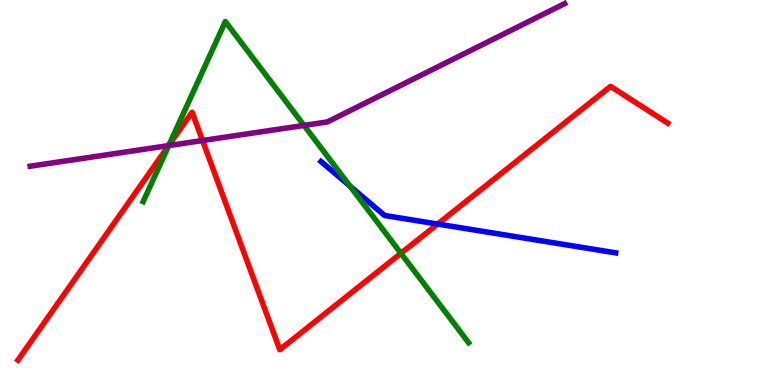[{'lines': ['blue', 'red'], 'intersections': [{'x': 5.65, 'y': 4.18}]}, {'lines': ['green', 'red'], 'intersections': [{'x': 2.18, 'y': 6.23}, {'x': 5.17, 'y': 3.42}]}, {'lines': ['purple', 'red'], 'intersections': [{'x': 2.18, 'y': 6.22}, {'x': 2.61, 'y': 6.35}]}, {'lines': ['blue', 'green'], 'intersections': [{'x': 4.52, 'y': 5.16}]}, {'lines': ['blue', 'purple'], 'intersections': []}, {'lines': ['green', 'purple'], 'intersections': [{'x': 2.18, 'y': 6.22}, {'x': 3.92, 'y': 6.74}]}]